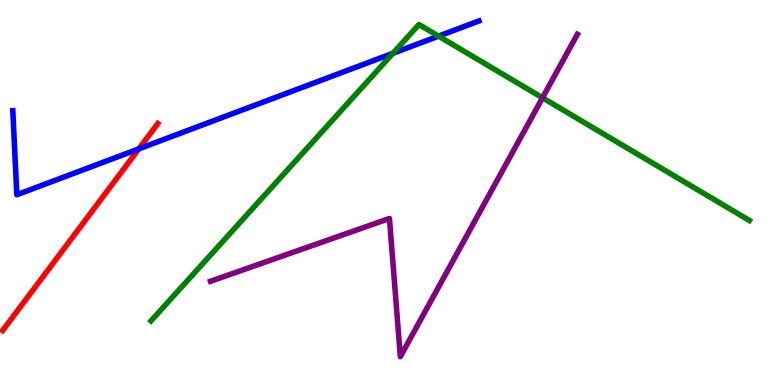[{'lines': ['blue', 'red'], 'intersections': [{'x': 1.79, 'y': 6.13}]}, {'lines': ['green', 'red'], 'intersections': []}, {'lines': ['purple', 'red'], 'intersections': []}, {'lines': ['blue', 'green'], 'intersections': [{'x': 5.07, 'y': 8.62}, {'x': 5.66, 'y': 9.06}]}, {'lines': ['blue', 'purple'], 'intersections': []}, {'lines': ['green', 'purple'], 'intersections': [{'x': 7.0, 'y': 7.46}]}]